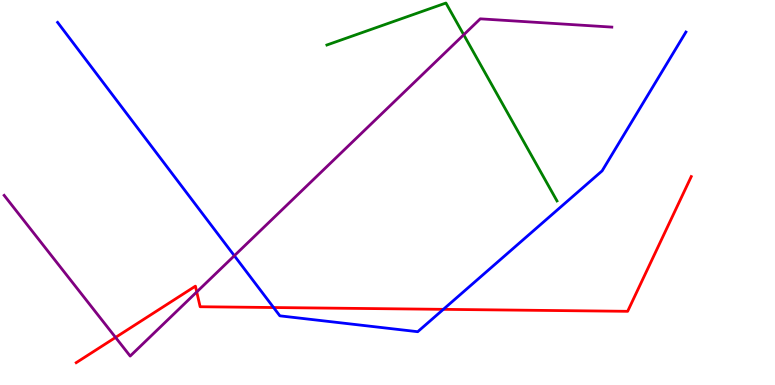[{'lines': ['blue', 'red'], 'intersections': [{'x': 3.53, 'y': 2.01}, {'x': 5.72, 'y': 1.97}]}, {'lines': ['green', 'red'], 'intersections': []}, {'lines': ['purple', 'red'], 'intersections': [{'x': 1.49, 'y': 1.24}, {'x': 2.54, 'y': 2.42}]}, {'lines': ['blue', 'green'], 'intersections': []}, {'lines': ['blue', 'purple'], 'intersections': [{'x': 3.02, 'y': 3.36}]}, {'lines': ['green', 'purple'], 'intersections': [{'x': 5.98, 'y': 9.1}]}]